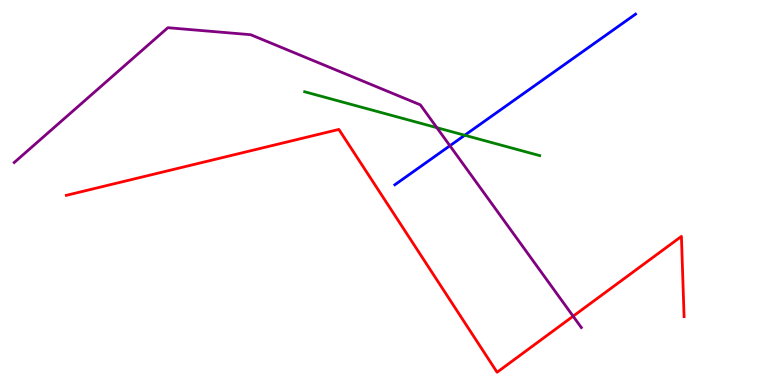[{'lines': ['blue', 'red'], 'intersections': []}, {'lines': ['green', 'red'], 'intersections': []}, {'lines': ['purple', 'red'], 'intersections': [{'x': 7.4, 'y': 1.79}]}, {'lines': ['blue', 'green'], 'intersections': [{'x': 6.0, 'y': 6.49}]}, {'lines': ['blue', 'purple'], 'intersections': [{'x': 5.81, 'y': 6.21}]}, {'lines': ['green', 'purple'], 'intersections': [{'x': 5.64, 'y': 6.68}]}]